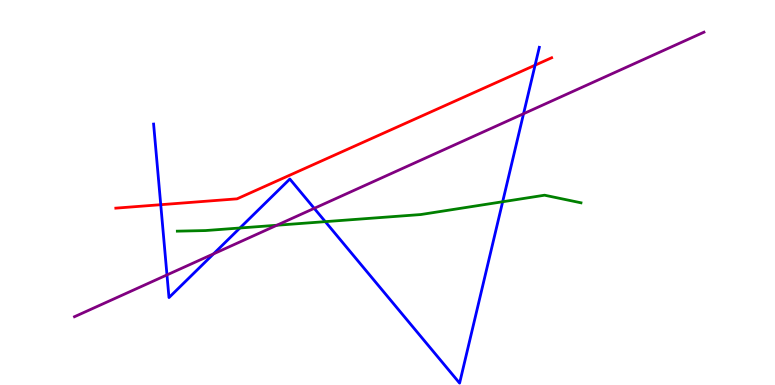[{'lines': ['blue', 'red'], 'intersections': [{'x': 2.07, 'y': 4.68}, {'x': 6.9, 'y': 8.31}]}, {'lines': ['green', 'red'], 'intersections': []}, {'lines': ['purple', 'red'], 'intersections': []}, {'lines': ['blue', 'green'], 'intersections': [{'x': 3.1, 'y': 4.08}, {'x': 4.2, 'y': 4.24}, {'x': 6.49, 'y': 4.76}]}, {'lines': ['blue', 'purple'], 'intersections': [{'x': 2.15, 'y': 2.86}, {'x': 2.76, 'y': 3.41}, {'x': 4.05, 'y': 4.59}, {'x': 6.76, 'y': 7.05}]}, {'lines': ['green', 'purple'], 'intersections': [{'x': 3.57, 'y': 4.15}]}]